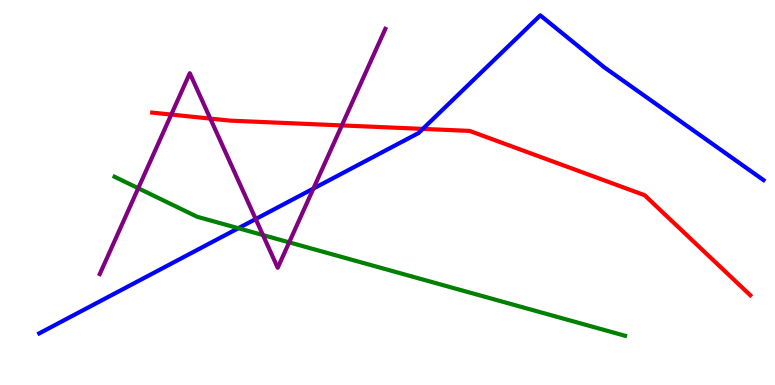[{'lines': ['blue', 'red'], 'intersections': [{'x': 5.46, 'y': 6.65}]}, {'lines': ['green', 'red'], 'intersections': []}, {'lines': ['purple', 'red'], 'intersections': [{'x': 2.21, 'y': 7.02}, {'x': 2.71, 'y': 6.92}, {'x': 4.41, 'y': 6.74}]}, {'lines': ['blue', 'green'], 'intersections': [{'x': 3.08, 'y': 4.07}]}, {'lines': ['blue', 'purple'], 'intersections': [{'x': 3.3, 'y': 4.31}, {'x': 4.04, 'y': 5.1}]}, {'lines': ['green', 'purple'], 'intersections': [{'x': 1.78, 'y': 5.11}, {'x': 3.39, 'y': 3.89}, {'x': 3.73, 'y': 3.71}]}]